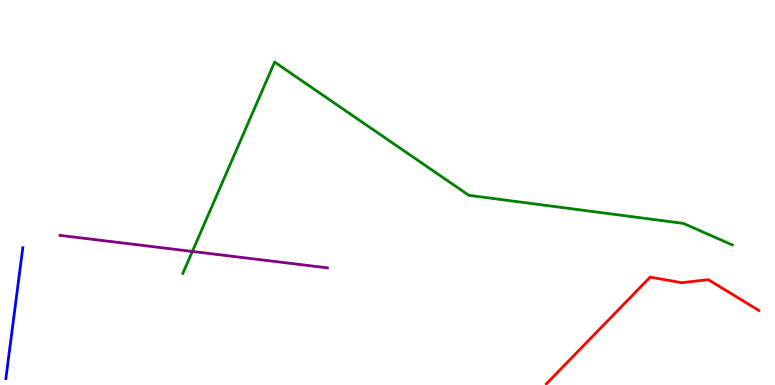[{'lines': ['blue', 'red'], 'intersections': []}, {'lines': ['green', 'red'], 'intersections': []}, {'lines': ['purple', 'red'], 'intersections': []}, {'lines': ['blue', 'green'], 'intersections': []}, {'lines': ['blue', 'purple'], 'intersections': []}, {'lines': ['green', 'purple'], 'intersections': [{'x': 2.48, 'y': 3.47}]}]